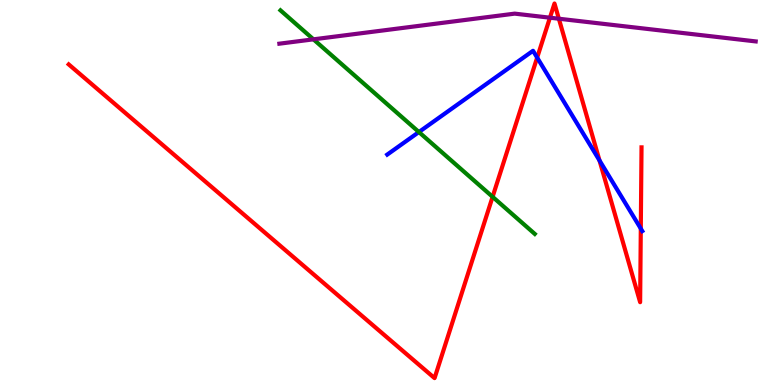[{'lines': ['blue', 'red'], 'intersections': [{'x': 6.93, 'y': 8.5}, {'x': 7.74, 'y': 5.83}, {'x': 8.27, 'y': 4.06}]}, {'lines': ['green', 'red'], 'intersections': [{'x': 6.36, 'y': 4.89}]}, {'lines': ['purple', 'red'], 'intersections': [{'x': 7.1, 'y': 9.54}, {'x': 7.21, 'y': 9.51}]}, {'lines': ['blue', 'green'], 'intersections': [{'x': 5.41, 'y': 6.57}]}, {'lines': ['blue', 'purple'], 'intersections': []}, {'lines': ['green', 'purple'], 'intersections': [{'x': 4.04, 'y': 8.98}]}]